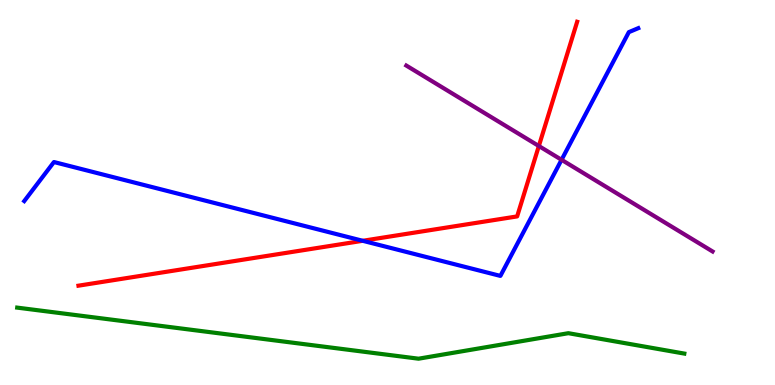[{'lines': ['blue', 'red'], 'intersections': [{'x': 4.68, 'y': 3.75}]}, {'lines': ['green', 'red'], 'intersections': []}, {'lines': ['purple', 'red'], 'intersections': [{'x': 6.95, 'y': 6.21}]}, {'lines': ['blue', 'green'], 'intersections': []}, {'lines': ['blue', 'purple'], 'intersections': [{'x': 7.25, 'y': 5.85}]}, {'lines': ['green', 'purple'], 'intersections': []}]